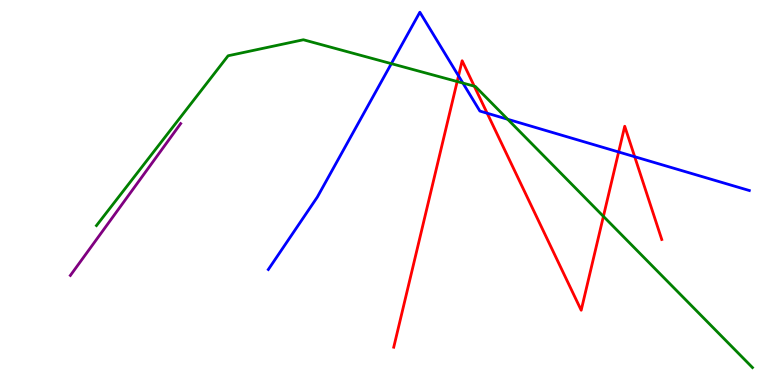[{'lines': ['blue', 'red'], 'intersections': [{'x': 5.92, 'y': 8.03}, {'x': 6.29, 'y': 7.06}, {'x': 7.98, 'y': 6.05}, {'x': 8.19, 'y': 5.93}]}, {'lines': ['green', 'red'], 'intersections': [{'x': 5.9, 'y': 7.88}, {'x': 6.12, 'y': 7.76}, {'x': 7.79, 'y': 4.38}]}, {'lines': ['purple', 'red'], 'intersections': []}, {'lines': ['blue', 'green'], 'intersections': [{'x': 5.05, 'y': 8.35}, {'x': 5.97, 'y': 7.84}, {'x': 6.55, 'y': 6.9}]}, {'lines': ['blue', 'purple'], 'intersections': []}, {'lines': ['green', 'purple'], 'intersections': []}]